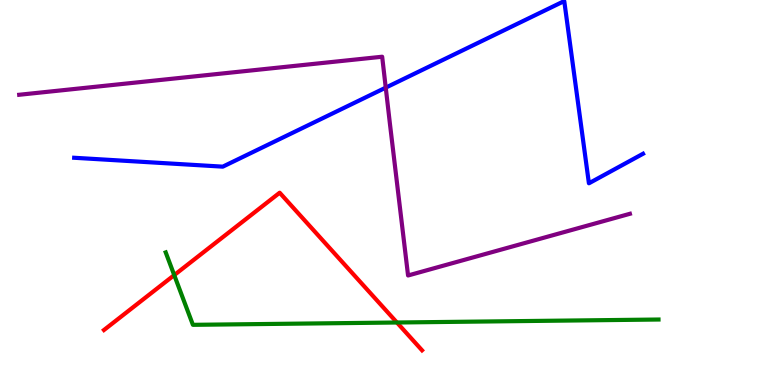[{'lines': ['blue', 'red'], 'intersections': []}, {'lines': ['green', 'red'], 'intersections': [{'x': 2.25, 'y': 2.85}, {'x': 5.12, 'y': 1.62}]}, {'lines': ['purple', 'red'], 'intersections': []}, {'lines': ['blue', 'green'], 'intersections': []}, {'lines': ['blue', 'purple'], 'intersections': [{'x': 4.98, 'y': 7.72}]}, {'lines': ['green', 'purple'], 'intersections': []}]